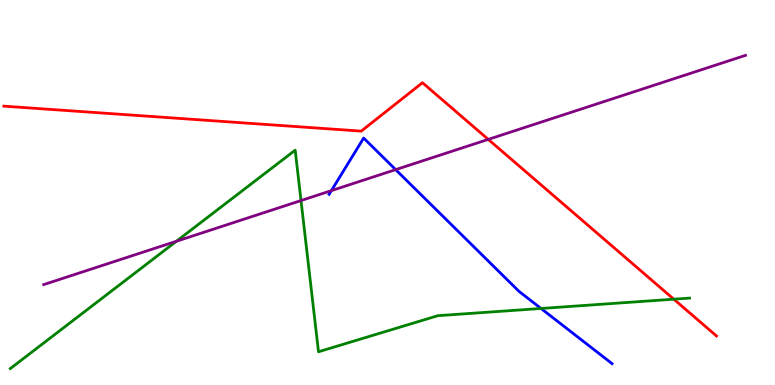[{'lines': ['blue', 'red'], 'intersections': []}, {'lines': ['green', 'red'], 'intersections': [{'x': 8.69, 'y': 2.23}]}, {'lines': ['purple', 'red'], 'intersections': [{'x': 6.3, 'y': 6.38}]}, {'lines': ['blue', 'green'], 'intersections': [{'x': 6.98, 'y': 1.99}]}, {'lines': ['blue', 'purple'], 'intersections': [{'x': 4.28, 'y': 5.05}, {'x': 5.11, 'y': 5.59}]}, {'lines': ['green', 'purple'], 'intersections': [{'x': 2.28, 'y': 3.73}, {'x': 3.88, 'y': 4.79}]}]